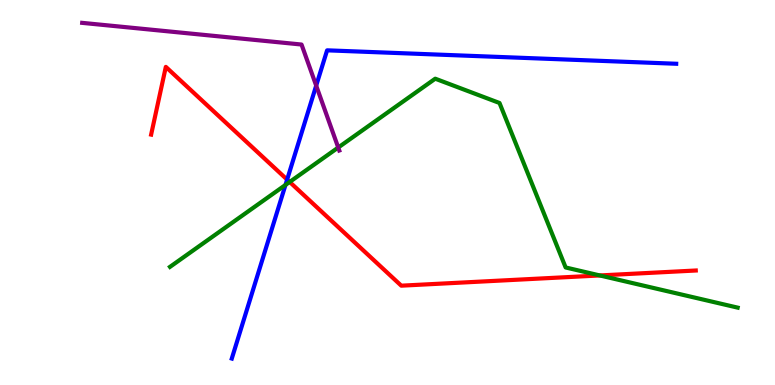[{'lines': ['blue', 'red'], 'intersections': [{'x': 3.7, 'y': 5.33}]}, {'lines': ['green', 'red'], 'intersections': [{'x': 3.74, 'y': 5.27}, {'x': 7.74, 'y': 2.85}]}, {'lines': ['purple', 'red'], 'intersections': []}, {'lines': ['blue', 'green'], 'intersections': [{'x': 3.68, 'y': 5.2}]}, {'lines': ['blue', 'purple'], 'intersections': [{'x': 4.08, 'y': 7.78}]}, {'lines': ['green', 'purple'], 'intersections': [{'x': 4.36, 'y': 6.17}]}]